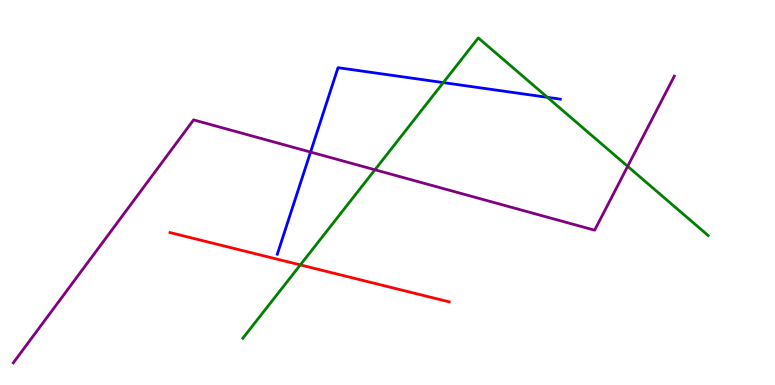[{'lines': ['blue', 'red'], 'intersections': []}, {'lines': ['green', 'red'], 'intersections': [{'x': 3.88, 'y': 3.12}]}, {'lines': ['purple', 'red'], 'intersections': []}, {'lines': ['blue', 'green'], 'intersections': [{'x': 5.72, 'y': 7.85}, {'x': 7.06, 'y': 7.47}]}, {'lines': ['blue', 'purple'], 'intersections': [{'x': 4.01, 'y': 6.05}]}, {'lines': ['green', 'purple'], 'intersections': [{'x': 4.84, 'y': 5.59}, {'x': 8.1, 'y': 5.68}]}]